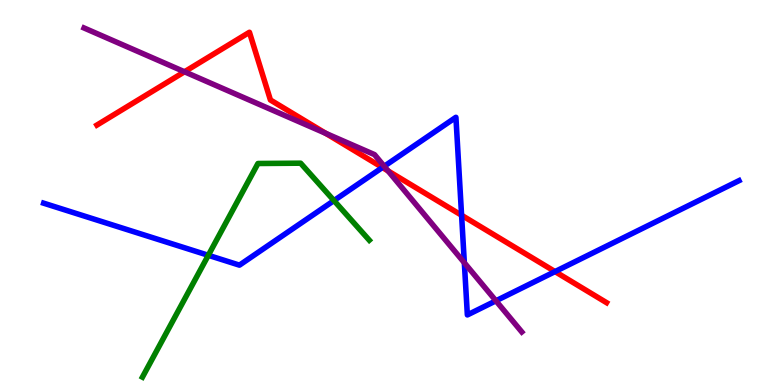[{'lines': ['blue', 'red'], 'intersections': [{'x': 4.93, 'y': 5.65}, {'x': 5.96, 'y': 4.41}, {'x': 7.16, 'y': 2.95}]}, {'lines': ['green', 'red'], 'intersections': []}, {'lines': ['purple', 'red'], 'intersections': [{'x': 2.38, 'y': 8.14}, {'x': 4.2, 'y': 6.54}, {'x': 5.01, 'y': 5.56}]}, {'lines': ['blue', 'green'], 'intersections': [{'x': 2.69, 'y': 3.37}, {'x': 4.31, 'y': 4.79}]}, {'lines': ['blue', 'purple'], 'intersections': [{'x': 4.96, 'y': 5.68}, {'x': 5.99, 'y': 3.18}, {'x': 6.4, 'y': 2.19}]}, {'lines': ['green', 'purple'], 'intersections': []}]